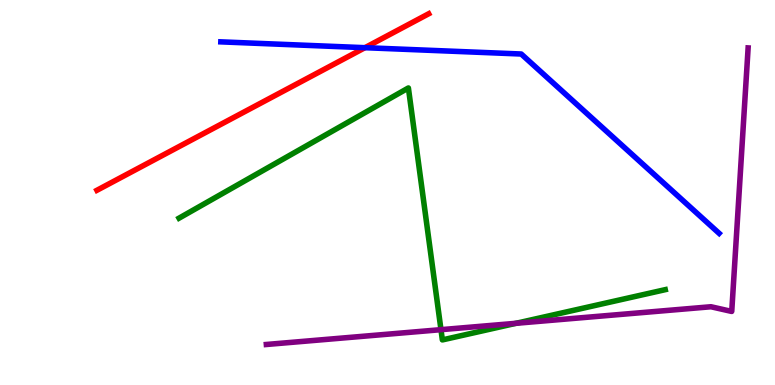[{'lines': ['blue', 'red'], 'intersections': [{'x': 4.71, 'y': 8.76}]}, {'lines': ['green', 'red'], 'intersections': []}, {'lines': ['purple', 'red'], 'intersections': []}, {'lines': ['blue', 'green'], 'intersections': []}, {'lines': ['blue', 'purple'], 'intersections': []}, {'lines': ['green', 'purple'], 'intersections': [{'x': 5.69, 'y': 1.44}, {'x': 6.66, 'y': 1.6}]}]